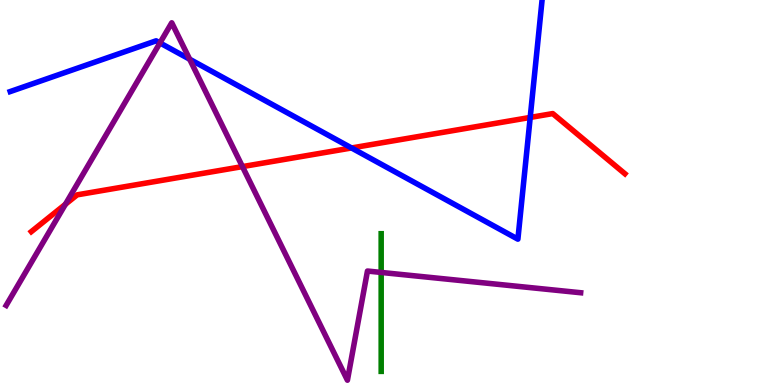[{'lines': ['blue', 'red'], 'intersections': [{'x': 4.54, 'y': 6.16}, {'x': 6.84, 'y': 6.95}]}, {'lines': ['green', 'red'], 'intersections': []}, {'lines': ['purple', 'red'], 'intersections': [{'x': 0.844, 'y': 4.69}, {'x': 3.13, 'y': 5.67}]}, {'lines': ['blue', 'green'], 'intersections': []}, {'lines': ['blue', 'purple'], 'intersections': [{'x': 2.06, 'y': 8.89}, {'x': 2.45, 'y': 8.46}]}, {'lines': ['green', 'purple'], 'intersections': [{'x': 4.92, 'y': 2.92}]}]